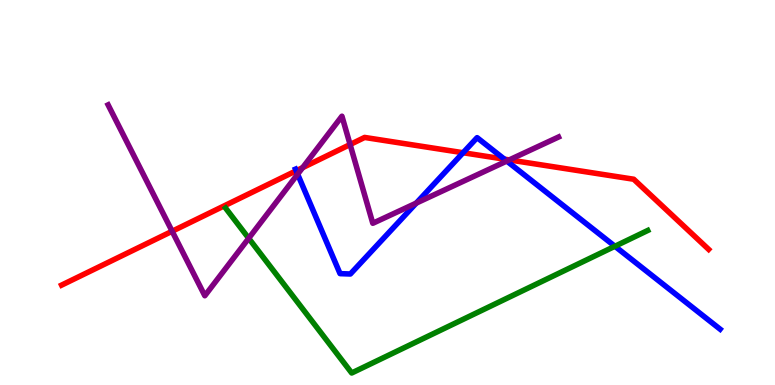[{'lines': ['blue', 'red'], 'intersections': [{'x': 3.82, 'y': 5.56}, {'x': 5.98, 'y': 6.03}, {'x': 6.51, 'y': 5.87}]}, {'lines': ['green', 'red'], 'intersections': []}, {'lines': ['purple', 'red'], 'intersections': [{'x': 2.22, 'y': 3.99}, {'x': 3.91, 'y': 5.65}, {'x': 4.52, 'y': 6.25}, {'x': 6.57, 'y': 5.85}]}, {'lines': ['blue', 'green'], 'intersections': [{'x': 7.93, 'y': 3.6}]}, {'lines': ['blue', 'purple'], 'intersections': [{'x': 3.84, 'y': 5.48}, {'x': 5.37, 'y': 4.72}, {'x': 6.54, 'y': 5.82}]}, {'lines': ['green', 'purple'], 'intersections': [{'x': 3.21, 'y': 3.81}]}]